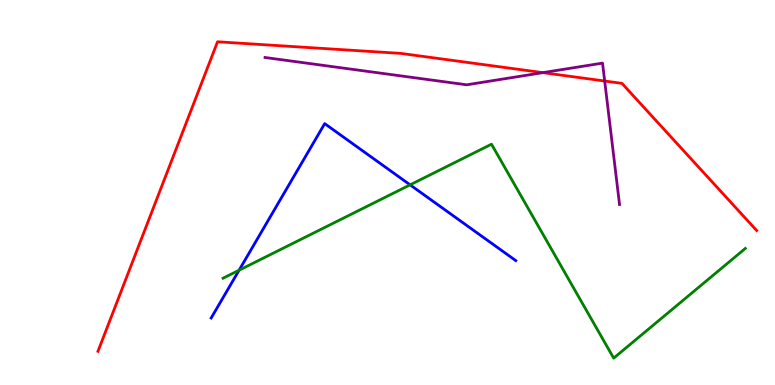[{'lines': ['blue', 'red'], 'intersections': []}, {'lines': ['green', 'red'], 'intersections': []}, {'lines': ['purple', 'red'], 'intersections': [{'x': 7.0, 'y': 8.11}, {'x': 7.8, 'y': 7.9}]}, {'lines': ['blue', 'green'], 'intersections': [{'x': 3.08, 'y': 2.98}, {'x': 5.29, 'y': 5.2}]}, {'lines': ['blue', 'purple'], 'intersections': []}, {'lines': ['green', 'purple'], 'intersections': []}]